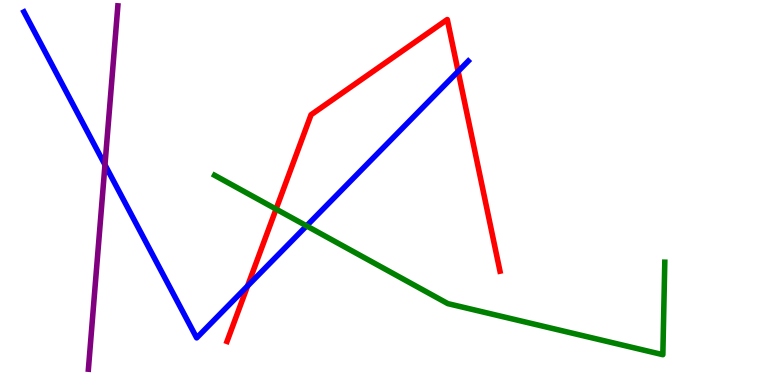[{'lines': ['blue', 'red'], 'intersections': [{'x': 3.19, 'y': 2.57}, {'x': 5.91, 'y': 8.15}]}, {'lines': ['green', 'red'], 'intersections': [{'x': 3.56, 'y': 4.57}]}, {'lines': ['purple', 'red'], 'intersections': []}, {'lines': ['blue', 'green'], 'intersections': [{'x': 3.96, 'y': 4.13}]}, {'lines': ['blue', 'purple'], 'intersections': [{'x': 1.35, 'y': 5.72}]}, {'lines': ['green', 'purple'], 'intersections': []}]